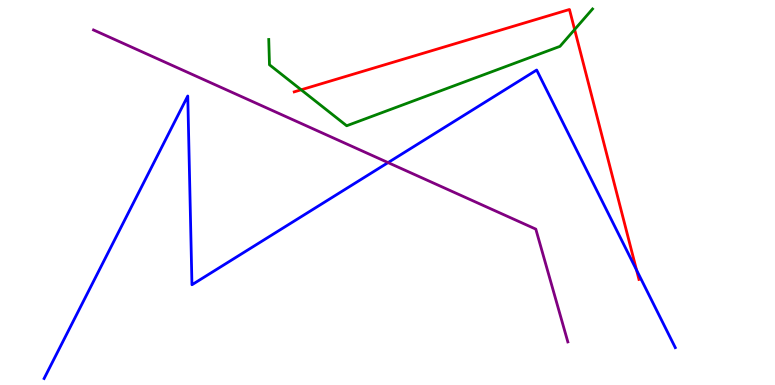[{'lines': ['blue', 'red'], 'intersections': [{'x': 8.21, 'y': 2.99}]}, {'lines': ['green', 'red'], 'intersections': [{'x': 3.89, 'y': 7.67}, {'x': 7.41, 'y': 9.23}]}, {'lines': ['purple', 'red'], 'intersections': []}, {'lines': ['blue', 'green'], 'intersections': []}, {'lines': ['blue', 'purple'], 'intersections': [{'x': 5.01, 'y': 5.78}]}, {'lines': ['green', 'purple'], 'intersections': []}]